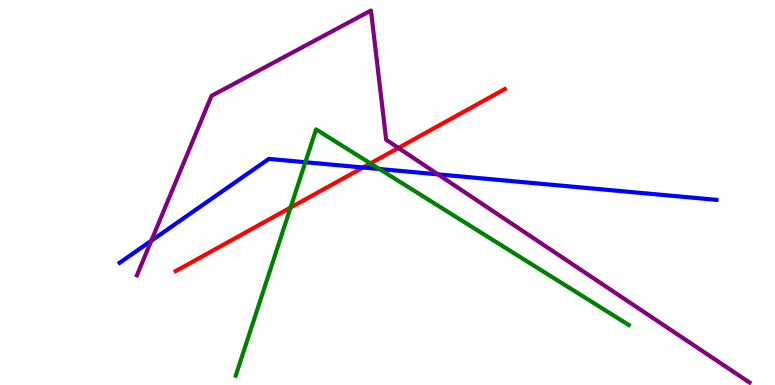[{'lines': ['blue', 'red'], 'intersections': [{'x': 4.68, 'y': 5.65}]}, {'lines': ['green', 'red'], 'intersections': [{'x': 3.75, 'y': 4.61}, {'x': 4.78, 'y': 5.76}]}, {'lines': ['purple', 'red'], 'intersections': [{'x': 5.14, 'y': 6.16}]}, {'lines': ['blue', 'green'], 'intersections': [{'x': 3.94, 'y': 5.79}, {'x': 4.9, 'y': 5.61}]}, {'lines': ['blue', 'purple'], 'intersections': [{'x': 1.95, 'y': 3.75}, {'x': 5.65, 'y': 5.47}]}, {'lines': ['green', 'purple'], 'intersections': []}]